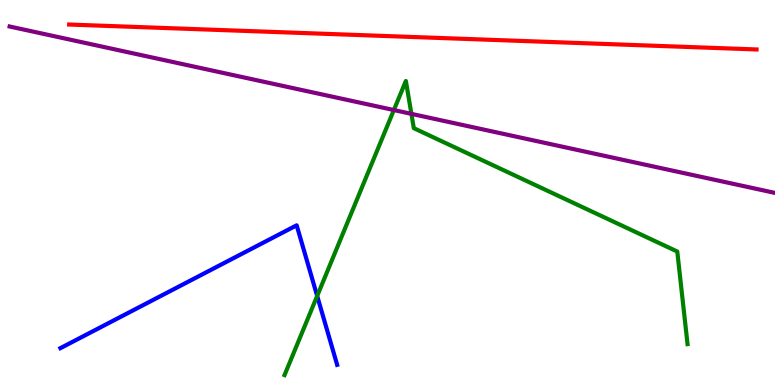[{'lines': ['blue', 'red'], 'intersections': []}, {'lines': ['green', 'red'], 'intersections': []}, {'lines': ['purple', 'red'], 'intersections': []}, {'lines': ['blue', 'green'], 'intersections': [{'x': 4.09, 'y': 2.31}]}, {'lines': ['blue', 'purple'], 'intersections': []}, {'lines': ['green', 'purple'], 'intersections': [{'x': 5.08, 'y': 7.14}, {'x': 5.31, 'y': 7.04}]}]